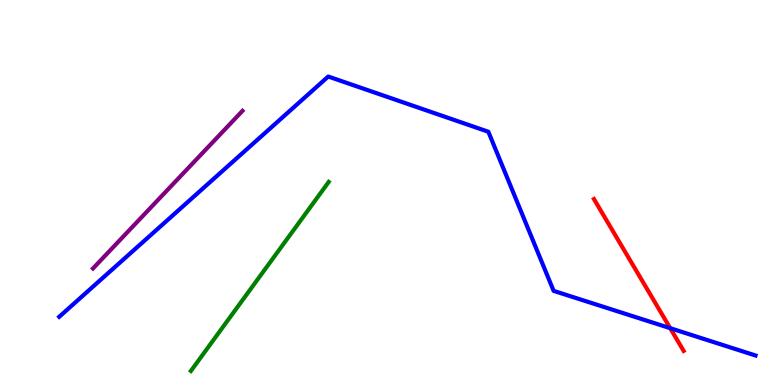[{'lines': ['blue', 'red'], 'intersections': [{'x': 8.65, 'y': 1.48}]}, {'lines': ['green', 'red'], 'intersections': []}, {'lines': ['purple', 'red'], 'intersections': []}, {'lines': ['blue', 'green'], 'intersections': []}, {'lines': ['blue', 'purple'], 'intersections': []}, {'lines': ['green', 'purple'], 'intersections': []}]